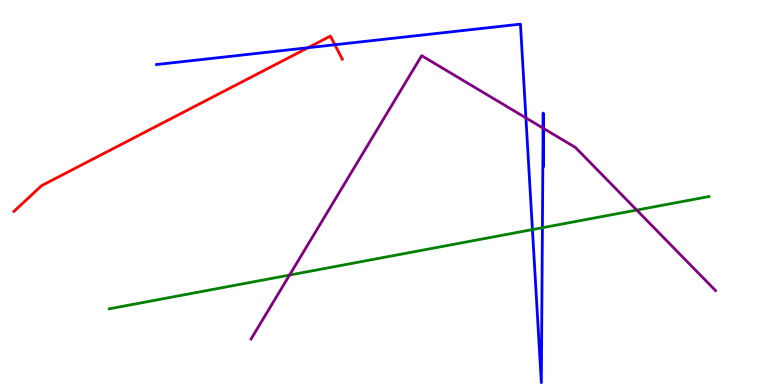[{'lines': ['blue', 'red'], 'intersections': [{'x': 3.97, 'y': 8.76}, {'x': 4.32, 'y': 8.84}]}, {'lines': ['green', 'red'], 'intersections': []}, {'lines': ['purple', 'red'], 'intersections': []}, {'lines': ['blue', 'green'], 'intersections': [{'x': 6.87, 'y': 4.04}, {'x': 7.0, 'y': 4.09}]}, {'lines': ['blue', 'purple'], 'intersections': [{'x': 6.79, 'y': 6.94}, {'x': 7.01, 'y': 6.67}, {'x': 7.01, 'y': 6.67}]}, {'lines': ['green', 'purple'], 'intersections': [{'x': 3.74, 'y': 2.86}, {'x': 8.22, 'y': 4.54}]}]